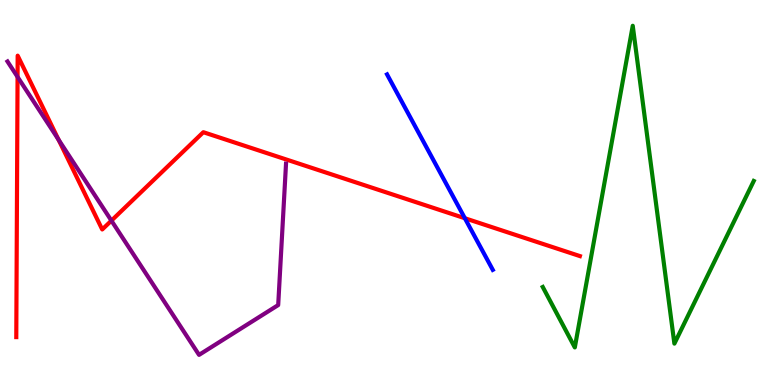[{'lines': ['blue', 'red'], 'intersections': [{'x': 6.0, 'y': 4.33}]}, {'lines': ['green', 'red'], 'intersections': []}, {'lines': ['purple', 'red'], 'intersections': [{'x': 0.227, 'y': 8.0}, {'x': 0.755, 'y': 6.37}, {'x': 1.44, 'y': 4.27}]}, {'lines': ['blue', 'green'], 'intersections': []}, {'lines': ['blue', 'purple'], 'intersections': []}, {'lines': ['green', 'purple'], 'intersections': []}]